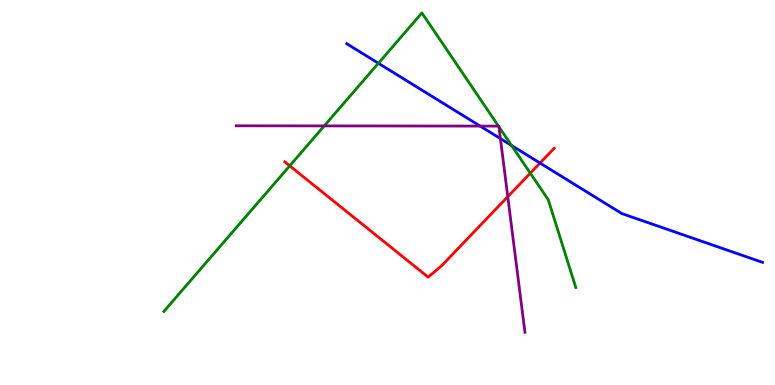[{'lines': ['blue', 'red'], 'intersections': [{'x': 6.97, 'y': 5.77}]}, {'lines': ['green', 'red'], 'intersections': [{'x': 3.74, 'y': 5.69}, {'x': 6.84, 'y': 5.5}]}, {'lines': ['purple', 'red'], 'intersections': [{'x': 6.55, 'y': 4.89}]}, {'lines': ['blue', 'green'], 'intersections': [{'x': 4.88, 'y': 8.36}, {'x': 6.6, 'y': 6.22}]}, {'lines': ['blue', 'purple'], 'intersections': [{'x': 6.2, 'y': 6.73}, {'x': 6.46, 'y': 6.4}]}, {'lines': ['green', 'purple'], 'intersections': [{'x': 4.18, 'y': 6.73}, {'x': 6.43, 'y': 6.72}, {'x': 6.44, 'y': 6.71}]}]